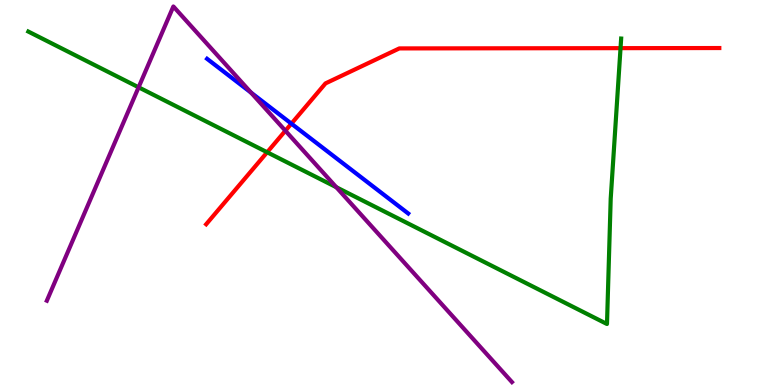[{'lines': ['blue', 'red'], 'intersections': [{'x': 3.76, 'y': 6.79}]}, {'lines': ['green', 'red'], 'intersections': [{'x': 3.45, 'y': 6.05}, {'x': 8.01, 'y': 8.75}]}, {'lines': ['purple', 'red'], 'intersections': [{'x': 3.68, 'y': 6.6}]}, {'lines': ['blue', 'green'], 'intersections': []}, {'lines': ['blue', 'purple'], 'intersections': [{'x': 3.24, 'y': 7.59}]}, {'lines': ['green', 'purple'], 'intersections': [{'x': 1.79, 'y': 7.73}, {'x': 4.34, 'y': 5.14}]}]